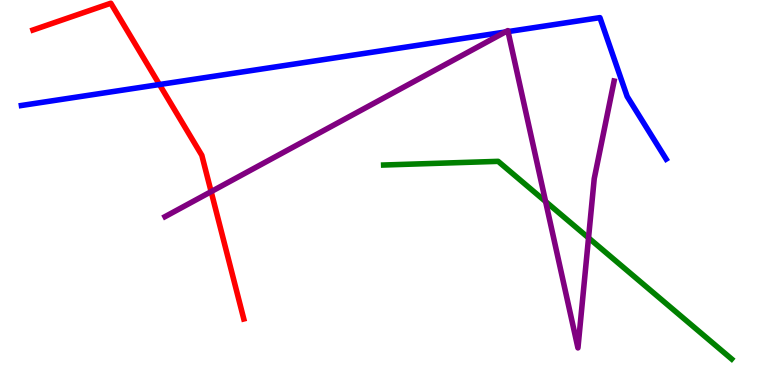[{'lines': ['blue', 'red'], 'intersections': [{'x': 2.06, 'y': 7.8}]}, {'lines': ['green', 'red'], 'intersections': []}, {'lines': ['purple', 'red'], 'intersections': [{'x': 2.72, 'y': 5.02}]}, {'lines': ['blue', 'green'], 'intersections': []}, {'lines': ['blue', 'purple'], 'intersections': [{'x': 6.52, 'y': 9.17}, {'x': 6.56, 'y': 9.18}]}, {'lines': ['green', 'purple'], 'intersections': [{'x': 7.04, 'y': 4.77}, {'x': 7.59, 'y': 3.82}]}]